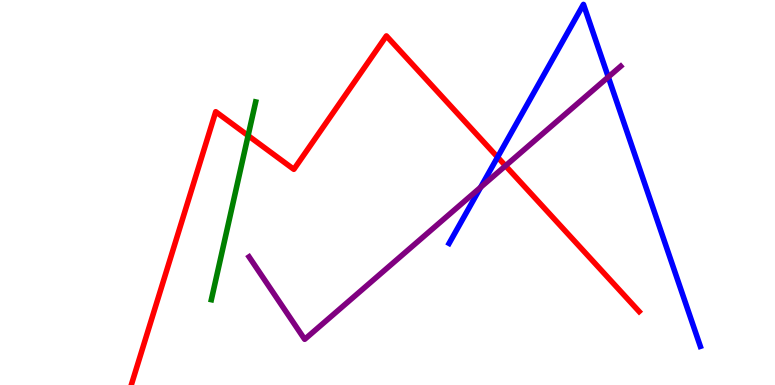[{'lines': ['blue', 'red'], 'intersections': [{'x': 6.42, 'y': 5.92}]}, {'lines': ['green', 'red'], 'intersections': [{'x': 3.2, 'y': 6.48}]}, {'lines': ['purple', 'red'], 'intersections': [{'x': 6.52, 'y': 5.69}]}, {'lines': ['blue', 'green'], 'intersections': []}, {'lines': ['blue', 'purple'], 'intersections': [{'x': 6.2, 'y': 5.13}, {'x': 7.85, 'y': 8.0}]}, {'lines': ['green', 'purple'], 'intersections': []}]